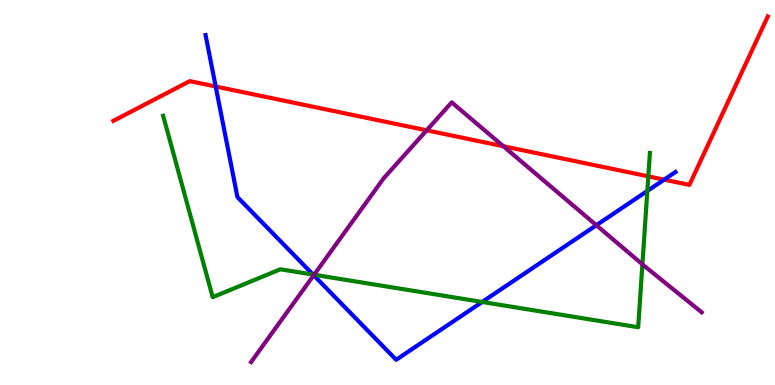[{'lines': ['blue', 'red'], 'intersections': [{'x': 2.78, 'y': 7.75}, {'x': 8.57, 'y': 5.33}]}, {'lines': ['green', 'red'], 'intersections': [{'x': 8.37, 'y': 5.42}]}, {'lines': ['purple', 'red'], 'intersections': [{'x': 5.51, 'y': 6.62}, {'x': 6.5, 'y': 6.2}]}, {'lines': ['blue', 'green'], 'intersections': [{'x': 4.04, 'y': 2.87}, {'x': 6.22, 'y': 2.16}, {'x': 8.35, 'y': 5.04}]}, {'lines': ['blue', 'purple'], 'intersections': [{'x': 4.05, 'y': 2.85}, {'x': 7.69, 'y': 4.15}]}, {'lines': ['green', 'purple'], 'intersections': [{'x': 4.05, 'y': 2.86}, {'x': 8.29, 'y': 3.13}]}]